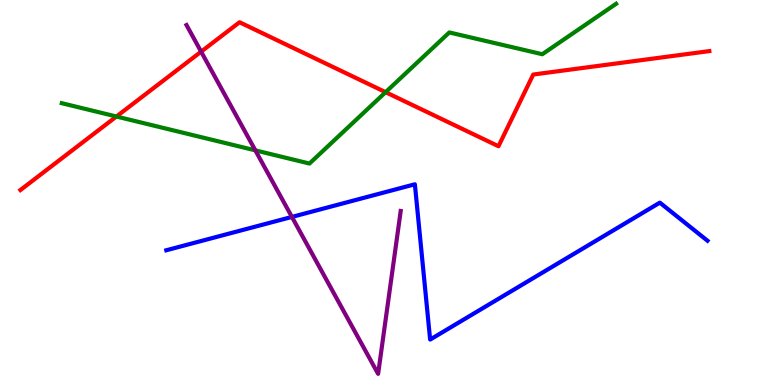[{'lines': ['blue', 'red'], 'intersections': []}, {'lines': ['green', 'red'], 'intersections': [{'x': 1.5, 'y': 6.97}, {'x': 4.98, 'y': 7.61}]}, {'lines': ['purple', 'red'], 'intersections': [{'x': 2.6, 'y': 8.66}]}, {'lines': ['blue', 'green'], 'intersections': []}, {'lines': ['blue', 'purple'], 'intersections': [{'x': 3.77, 'y': 4.37}]}, {'lines': ['green', 'purple'], 'intersections': [{'x': 3.29, 'y': 6.09}]}]